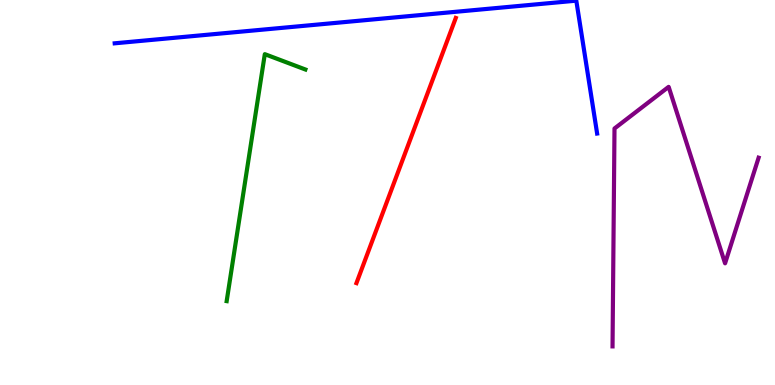[{'lines': ['blue', 'red'], 'intersections': []}, {'lines': ['green', 'red'], 'intersections': []}, {'lines': ['purple', 'red'], 'intersections': []}, {'lines': ['blue', 'green'], 'intersections': []}, {'lines': ['blue', 'purple'], 'intersections': []}, {'lines': ['green', 'purple'], 'intersections': []}]